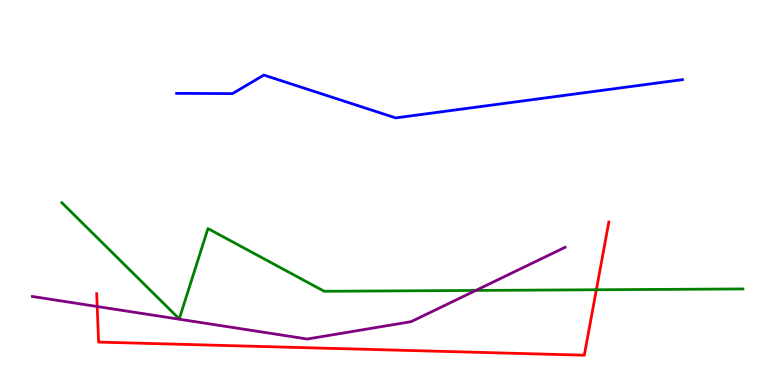[{'lines': ['blue', 'red'], 'intersections': []}, {'lines': ['green', 'red'], 'intersections': [{'x': 7.69, 'y': 2.47}]}, {'lines': ['purple', 'red'], 'intersections': [{'x': 1.25, 'y': 2.04}]}, {'lines': ['blue', 'green'], 'intersections': []}, {'lines': ['blue', 'purple'], 'intersections': []}, {'lines': ['green', 'purple'], 'intersections': [{'x': 6.14, 'y': 2.46}]}]